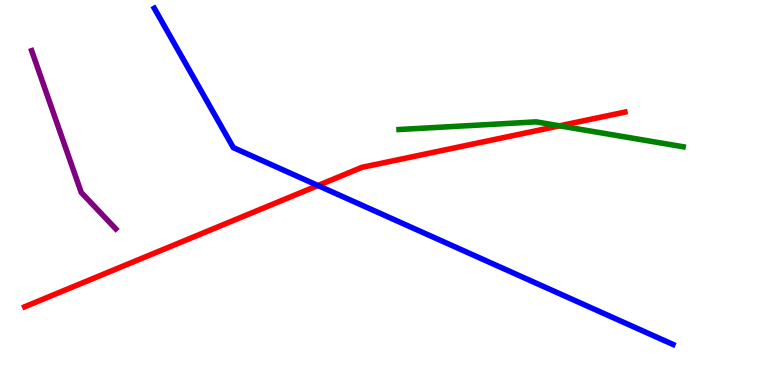[{'lines': ['blue', 'red'], 'intersections': [{'x': 4.1, 'y': 5.18}]}, {'lines': ['green', 'red'], 'intersections': [{'x': 7.22, 'y': 6.73}]}, {'lines': ['purple', 'red'], 'intersections': []}, {'lines': ['blue', 'green'], 'intersections': []}, {'lines': ['blue', 'purple'], 'intersections': []}, {'lines': ['green', 'purple'], 'intersections': []}]